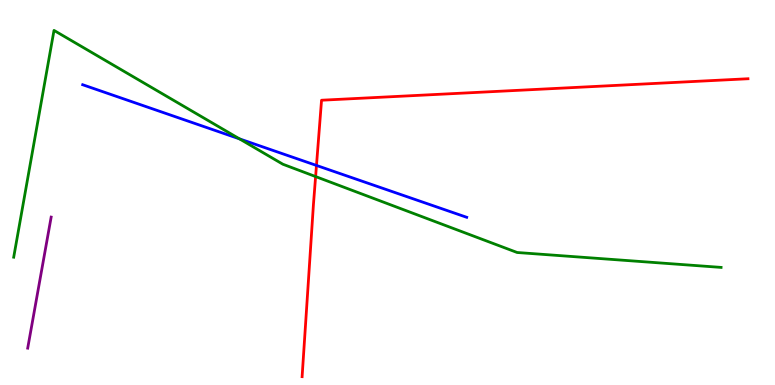[{'lines': ['blue', 'red'], 'intersections': [{'x': 4.08, 'y': 5.7}]}, {'lines': ['green', 'red'], 'intersections': [{'x': 4.07, 'y': 5.41}]}, {'lines': ['purple', 'red'], 'intersections': []}, {'lines': ['blue', 'green'], 'intersections': [{'x': 3.09, 'y': 6.39}]}, {'lines': ['blue', 'purple'], 'intersections': []}, {'lines': ['green', 'purple'], 'intersections': []}]